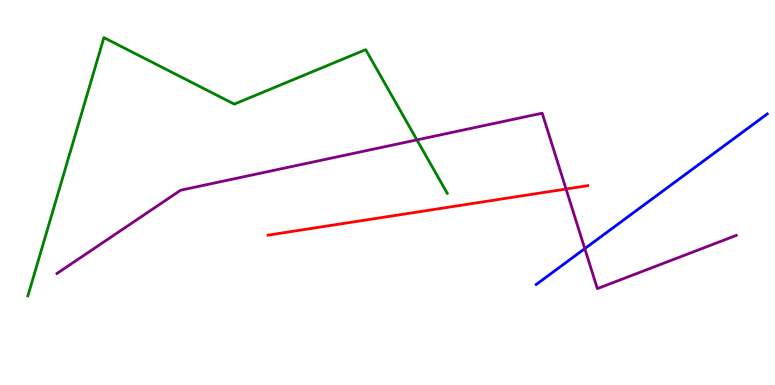[{'lines': ['blue', 'red'], 'intersections': []}, {'lines': ['green', 'red'], 'intersections': []}, {'lines': ['purple', 'red'], 'intersections': [{'x': 7.3, 'y': 5.09}]}, {'lines': ['blue', 'green'], 'intersections': []}, {'lines': ['blue', 'purple'], 'intersections': [{'x': 7.55, 'y': 3.54}]}, {'lines': ['green', 'purple'], 'intersections': [{'x': 5.38, 'y': 6.37}]}]